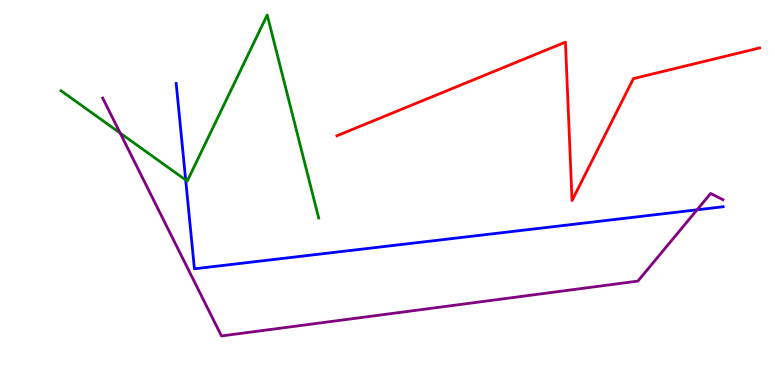[{'lines': ['blue', 'red'], 'intersections': []}, {'lines': ['green', 'red'], 'intersections': []}, {'lines': ['purple', 'red'], 'intersections': []}, {'lines': ['blue', 'green'], 'intersections': [{'x': 2.4, 'y': 5.33}]}, {'lines': ['blue', 'purple'], 'intersections': [{'x': 8.99, 'y': 4.55}]}, {'lines': ['green', 'purple'], 'intersections': [{'x': 1.55, 'y': 6.54}]}]